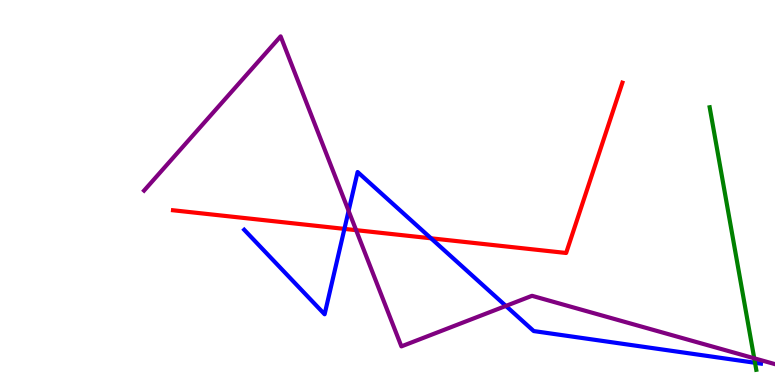[{'lines': ['blue', 'red'], 'intersections': [{'x': 4.44, 'y': 4.05}, {'x': 5.56, 'y': 3.81}]}, {'lines': ['green', 'red'], 'intersections': []}, {'lines': ['purple', 'red'], 'intersections': [{'x': 4.6, 'y': 4.02}]}, {'lines': ['blue', 'green'], 'intersections': [{'x': 9.74, 'y': 0.577}]}, {'lines': ['blue', 'purple'], 'intersections': [{'x': 4.5, 'y': 4.52}, {'x': 6.53, 'y': 2.05}]}, {'lines': ['green', 'purple'], 'intersections': [{'x': 9.73, 'y': 0.694}]}]